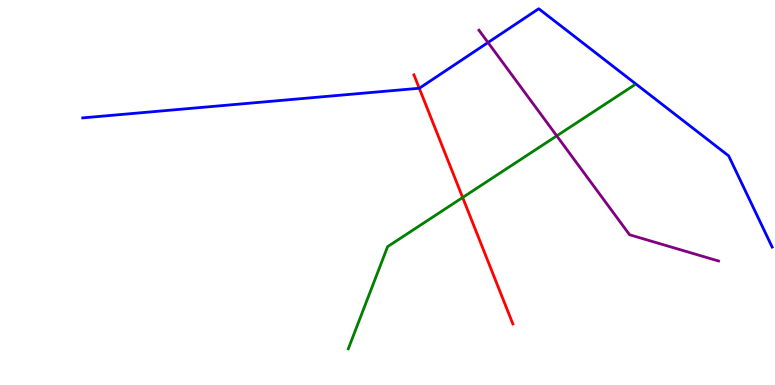[{'lines': ['blue', 'red'], 'intersections': [{'x': 5.41, 'y': 7.71}]}, {'lines': ['green', 'red'], 'intersections': [{'x': 5.97, 'y': 4.87}]}, {'lines': ['purple', 'red'], 'intersections': []}, {'lines': ['blue', 'green'], 'intersections': []}, {'lines': ['blue', 'purple'], 'intersections': [{'x': 6.3, 'y': 8.9}]}, {'lines': ['green', 'purple'], 'intersections': [{'x': 7.18, 'y': 6.47}]}]